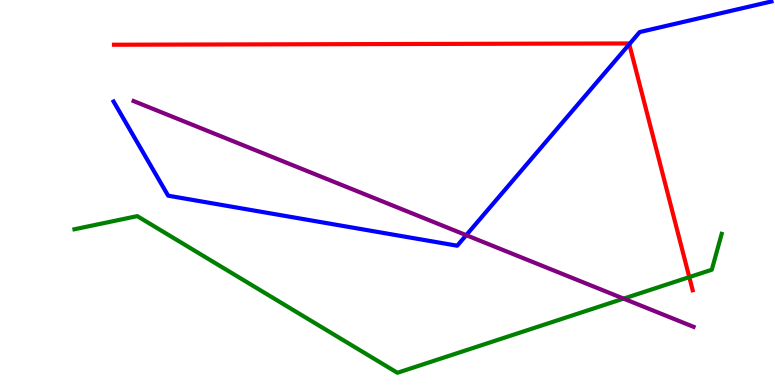[{'lines': ['blue', 'red'], 'intersections': [{'x': 8.12, 'y': 8.85}]}, {'lines': ['green', 'red'], 'intersections': [{'x': 8.89, 'y': 2.8}]}, {'lines': ['purple', 'red'], 'intersections': []}, {'lines': ['blue', 'green'], 'intersections': []}, {'lines': ['blue', 'purple'], 'intersections': [{'x': 6.02, 'y': 3.89}]}, {'lines': ['green', 'purple'], 'intersections': [{'x': 8.05, 'y': 2.24}]}]